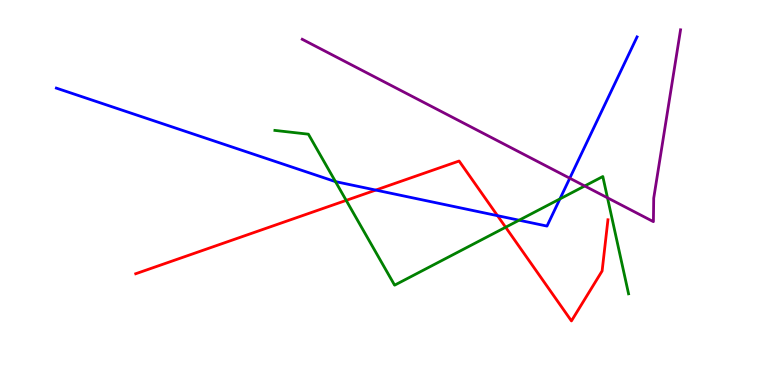[{'lines': ['blue', 'red'], 'intersections': [{'x': 4.85, 'y': 5.06}, {'x': 6.42, 'y': 4.4}]}, {'lines': ['green', 'red'], 'intersections': [{'x': 4.47, 'y': 4.8}, {'x': 6.52, 'y': 4.1}]}, {'lines': ['purple', 'red'], 'intersections': []}, {'lines': ['blue', 'green'], 'intersections': [{'x': 4.33, 'y': 5.28}, {'x': 6.7, 'y': 4.28}, {'x': 7.22, 'y': 4.83}]}, {'lines': ['blue', 'purple'], 'intersections': [{'x': 7.35, 'y': 5.37}]}, {'lines': ['green', 'purple'], 'intersections': [{'x': 7.54, 'y': 5.17}, {'x': 7.84, 'y': 4.86}]}]